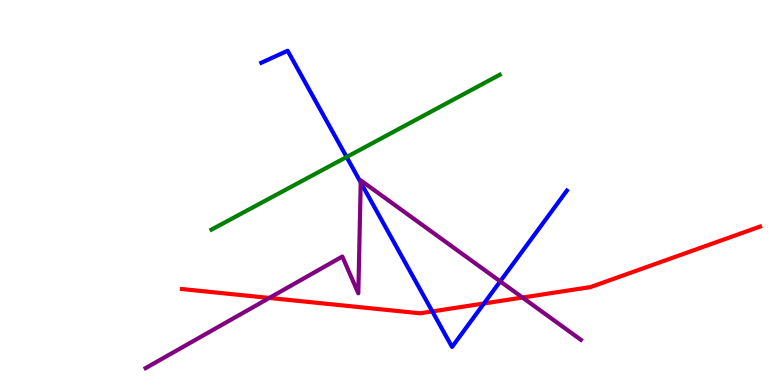[{'lines': ['blue', 'red'], 'intersections': [{'x': 5.58, 'y': 1.91}, {'x': 6.24, 'y': 2.12}]}, {'lines': ['green', 'red'], 'intersections': []}, {'lines': ['purple', 'red'], 'intersections': [{'x': 3.48, 'y': 2.26}, {'x': 6.74, 'y': 2.27}]}, {'lines': ['blue', 'green'], 'intersections': [{'x': 4.47, 'y': 5.92}]}, {'lines': ['blue', 'purple'], 'intersections': [{'x': 4.65, 'y': 5.26}, {'x': 6.45, 'y': 2.69}]}, {'lines': ['green', 'purple'], 'intersections': []}]